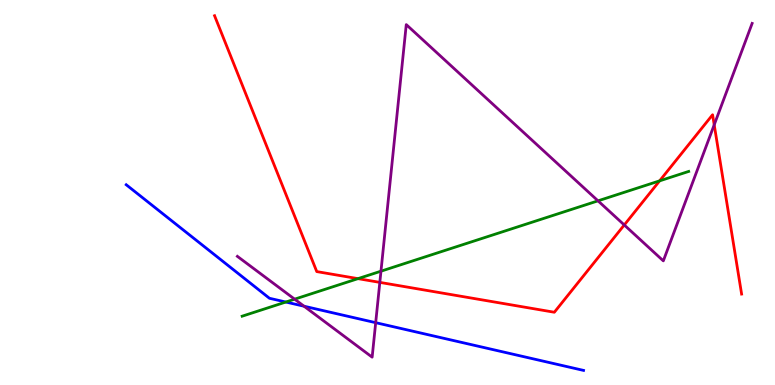[{'lines': ['blue', 'red'], 'intersections': []}, {'lines': ['green', 'red'], 'intersections': [{'x': 4.62, 'y': 2.76}, {'x': 8.51, 'y': 5.3}]}, {'lines': ['purple', 'red'], 'intersections': [{'x': 4.9, 'y': 2.67}, {'x': 8.06, 'y': 4.16}, {'x': 9.22, 'y': 6.76}]}, {'lines': ['blue', 'green'], 'intersections': [{'x': 3.69, 'y': 2.16}]}, {'lines': ['blue', 'purple'], 'intersections': [{'x': 3.92, 'y': 2.05}, {'x': 4.85, 'y': 1.62}]}, {'lines': ['green', 'purple'], 'intersections': [{'x': 3.8, 'y': 2.23}, {'x': 4.92, 'y': 2.96}, {'x': 7.72, 'y': 4.78}]}]